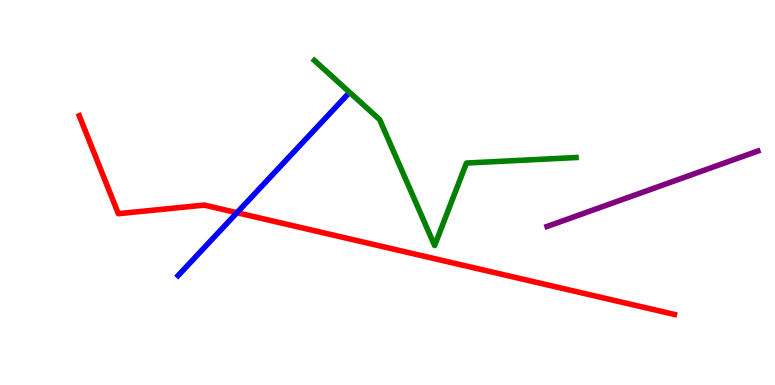[{'lines': ['blue', 'red'], 'intersections': [{'x': 3.06, 'y': 4.48}]}, {'lines': ['green', 'red'], 'intersections': []}, {'lines': ['purple', 'red'], 'intersections': []}, {'lines': ['blue', 'green'], 'intersections': []}, {'lines': ['blue', 'purple'], 'intersections': []}, {'lines': ['green', 'purple'], 'intersections': []}]